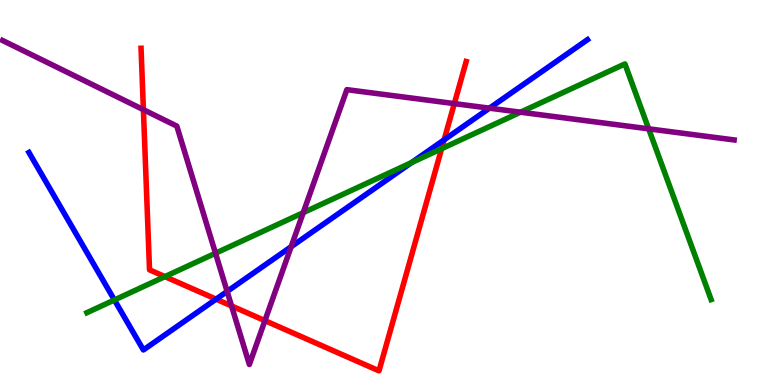[{'lines': ['blue', 'red'], 'intersections': [{'x': 2.79, 'y': 2.23}, {'x': 5.73, 'y': 6.37}]}, {'lines': ['green', 'red'], 'intersections': [{'x': 2.13, 'y': 2.82}, {'x': 5.7, 'y': 6.14}]}, {'lines': ['purple', 'red'], 'intersections': [{'x': 1.85, 'y': 7.15}, {'x': 2.99, 'y': 2.05}, {'x': 3.42, 'y': 1.67}, {'x': 5.86, 'y': 7.31}]}, {'lines': ['blue', 'green'], 'intersections': [{'x': 1.48, 'y': 2.21}, {'x': 5.31, 'y': 5.78}]}, {'lines': ['blue', 'purple'], 'intersections': [{'x': 2.93, 'y': 2.43}, {'x': 3.76, 'y': 3.59}, {'x': 6.32, 'y': 7.19}]}, {'lines': ['green', 'purple'], 'intersections': [{'x': 2.78, 'y': 3.42}, {'x': 3.91, 'y': 4.48}, {'x': 6.72, 'y': 7.09}, {'x': 8.37, 'y': 6.65}]}]